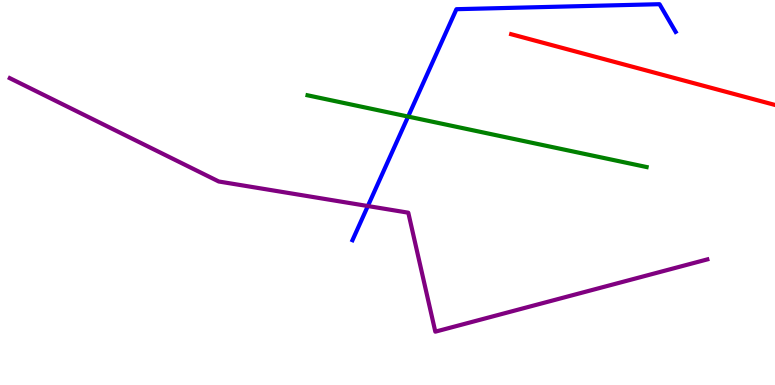[{'lines': ['blue', 'red'], 'intersections': []}, {'lines': ['green', 'red'], 'intersections': []}, {'lines': ['purple', 'red'], 'intersections': []}, {'lines': ['blue', 'green'], 'intersections': [{'x': 5.27, 'y': 6.97}]}, {'lines': ['blue', 'purple'], 'intersections': [{'x': 4.75, 'y': 4.65}]}, {'lines': ['green', 'purple'], 'intersections': []}]